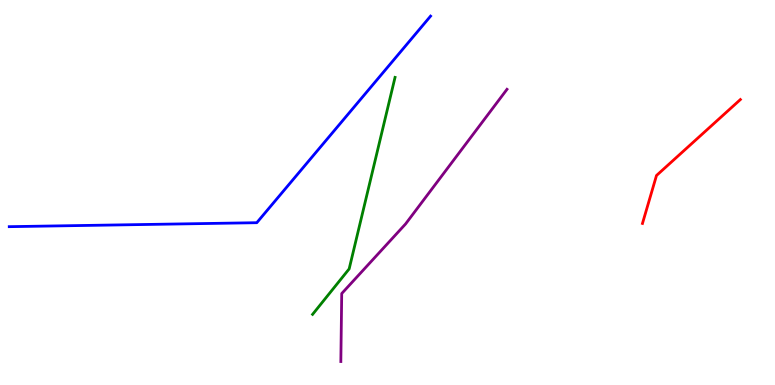[{'lines': ['blue', 'red'], 'intersections': []}, {'lines': ['green', 'red'], 'intersections': []}, {'lines': ['purple', 'red'], 'intersections': []}, {'lines': ['blue', 'green'], 'intersections': []}, {'lines': ['blue', 'purple'], 'intersections': []}, {'lines': ['green', 'purple'], 'intersections': []}]